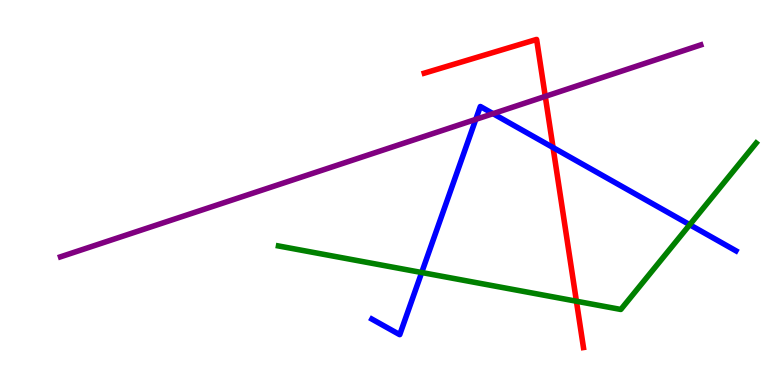[{'lines': ['blue', 'red'], 'intersections': [{'x': 7.14, 'y': 6.17}]}, {'lines': ['green', 'red'], 'intersections': [{'x': 7.44, 'y': 2.18}]}, {'lines': ['purple', 'red'], 'intersections': [{'x': 7.04, 'y': 7.5}]}, {'lines': ['blue', 'green'], 'intersections': [{'x': 5.44, 'y': 2.92}, {'x': 8.9, 'y': 4.16}]}, {'lines': ['blue', 'purple'], 'intersections': [{'x': 6.14, 'y': 6.9}, {'x': 6.36, 'y': 7.05}]}, {'lines': ['green', 'purple'], 'intersections': []}]